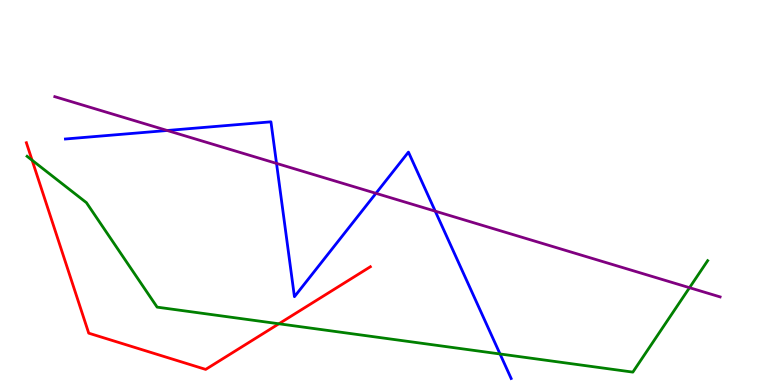[{'lines': ['blue', 'red'], 'intersections': []}, {'lines': ['green', 'red'], 'intersections': [{'x': 0.414, 'y': 5.84}, {'x': 3.6, 'y': 1.59}]}, {'lines': ['purple', 'red'], 'intersections': []}, {'lines': ['blue', 'green'], 'intersections': [{'x': 6.45, 'y': 0.806}]}, {'lines': ['blue', 'purple'], 'intersections': [{'x': 2.16, 'y': 6.61}, {'x': 3.57, 'y': 5.76}, {'x': 4.85, 'y': 4.98}, {'x': 5.62, 'y': 4.52}]}, {'lines': ['green', 'purple'], 'intersections': [{'x': 8.9, 'y': 2.53}]}]